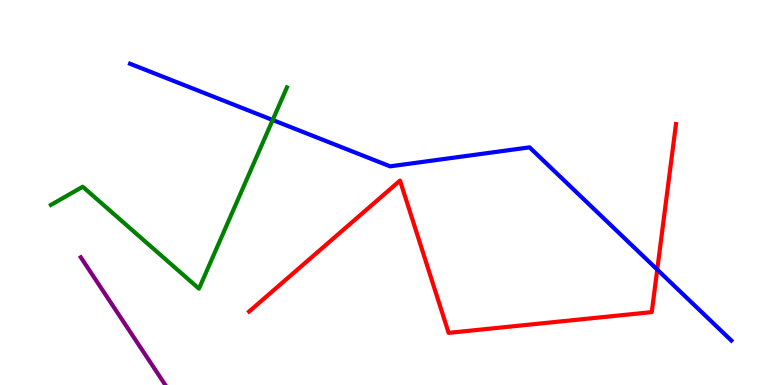[{'lines': ['blue', 'red'], 'intersections': [{'x': 8.48, 'y': 3.0}]}, {'lines': ['green', 'red'], 'intersections': []}, {'lines': ['purple', 'red'], 'intersections': []}, {'lines': ['blue', 'green'], 'intersections': [{'x': 3.52, 'y': 6.88}]}, {'lines': ['blue', 'purple'], 'intersections': []}, {'lines': ['green', 'purple'], 'intersections': []}]